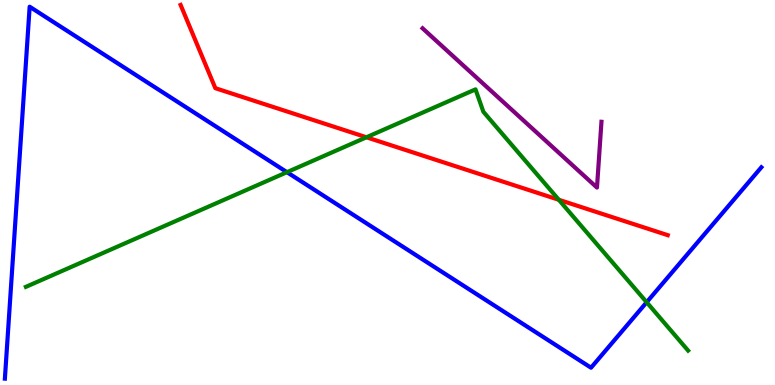[{'lines': ['blue', 'red'], 'intersections': []}, {'lines': ['green', 'red'], 'intersections': [{'x': 4.73, 'y': 6.43}, {'x': 7.21, 'y': 4.81}]}, {'lines': ['purple', 'red'], 'intersections': []}, {'lines': ['blue', 'green'], 'intersections': [{'x': 3.7, 'y': 5.53}, {'x': 8.34, 'y': 2.15}]}, {'lines': ['blue', 'purple'], 'intersections': []}, {'lines': ['green', 'purple'], 'intersections': []}]